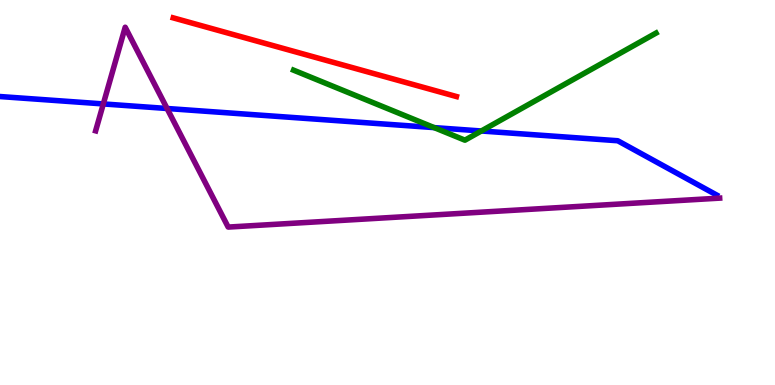[{'lines': ['blue', 'red'], 'intersections': []}, {'lines': ['green', 'red'], 'intersections': []}, {'lines': ['purple', 'red'], 'intersections': []}, {'lines': ['blue', 'green'], 'intersections': [{'x': 5.6, 'y': 6.69}, {'x': 6.21, 'y': 6.6}]}, {'lines': ['blue', 'purple'], 'intersections': [{'x': 1.33, 'y': 7.3}, {'x': 2.16, 'y': 7.18}]}, {'lines': ['green', 'purple'], 'intersections': []}]